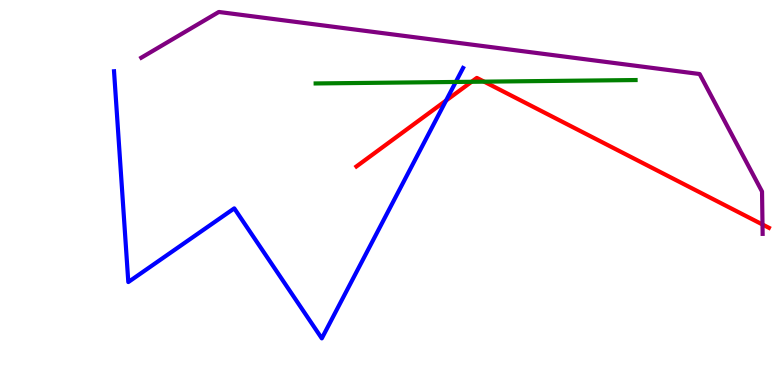[{'lines': ['blue', 'red'], 'intersections': [{'x': 5.76, 'y': 7.39}]}, {'lines': ['green', 'red'], 'intersections': [{'x': 6.08, 'y': 7.88}, {'x': 6.25, 'y': 7.88}]}, {'lines': ['purple', 'red'], 'intersections': [{'x': 9.84, 'y': 4.17}]}, {'lines': ['blue', 'green'], 'intersections': [{'x': 5.88, 'y': 7.87}]}, {'lines': ['blue', 'purple'], 'intersections': []}, {'lines': ['green', 'purple'], 'intersections': []}]